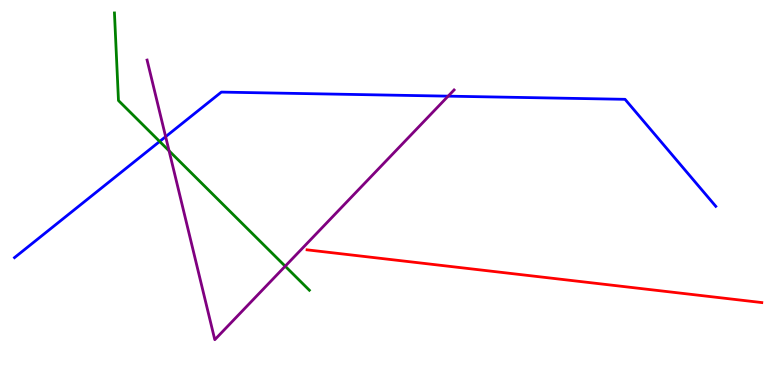[{'lines': ['blue', 'red'], 'intersections': []}, {'lines': ['green', 'red'], 'intersections': []}, {'lines': ['purple', 'red'], 'intersections': []}, {'lines': ['blue', 'green'], 'intersections': [{'x': 2.06, 'y': 6.33}]}, {'lines': ['blue', 'purple'], 'intersections': [{'x': 2.14, 'y': 6.45}, {'x': 5.78, 'y': 7.5}]}, {'lines': ['green', 'purple'], 'intersections': [{'x': 2.18, 'y': 6.08}, {'x': 3.68, 'y': 3.09}]}]